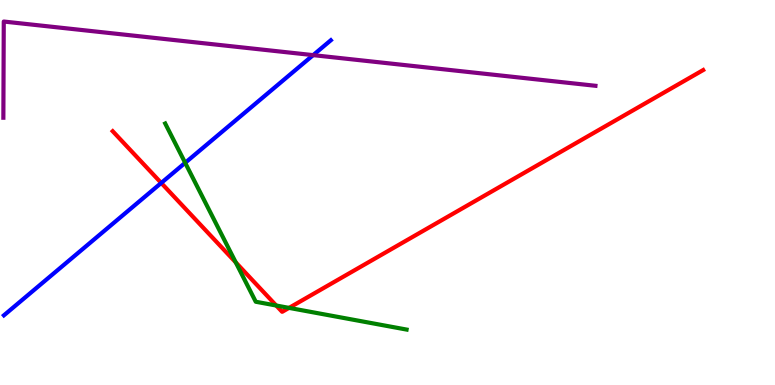[{'lines': ['blue', 'red'], 'intersections': [{'x': 2.08, 'y': 5.25}]}, {'lines': ['green', 'red'], 'intersections': [{'x': 3.04, 'y': 3.18}, {'x': 3.56, 'y': 2.06}, {'x': 3.73, 'y': 2.0}]}, {'lines': ['purple', 'red'], 'intersections': []}, {'lines': ['blue', 'green'], 'intersections': [{'x': 2.39, 'y': 5.77}]}, {'lines': ['blue', 'purple'], 'intersections': [{'x': 4.04, 'y': 8.57}]}, {'lines': ['green', 'purple'], 'intersections': []}]